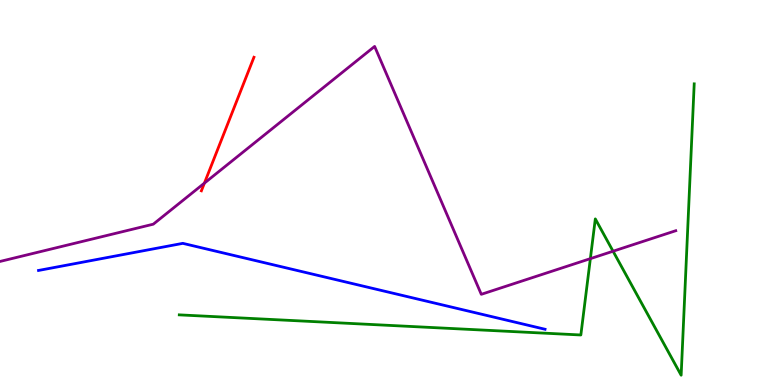[{'lines': ['blue', 'red'], 'intersections': []}, {'lines': ['green', 'red'], 'intersections': []}, {'lines': ['purple', 'red'], 'intersections': [{'x': 2.64, 'y': 5.24}]}, {'lines': ['blue', 'green'], 'intersections': []}, {'lines': ['blue', 'purple'], 'intersections': []}, {'lines': ['green', 'purple'], 'intersections': [{'x': 7.62, 'y': 3.28}, {'x': 7.91, 'y': 3.47}]}]